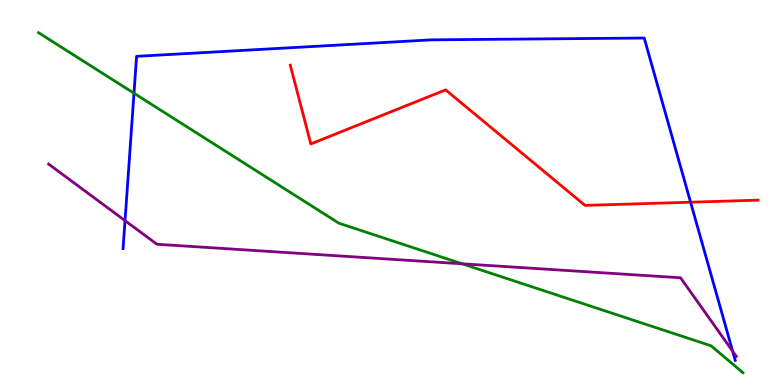[{'lines': ['blue', 'red'], 'intersections': [{'x': 8.91, 'y': 4.75}]}, {'lines': ['green', 'red'], 'intersections': []}, {'lines': ['purple', 'red'], 'intersections': []}, {'lines': ['blue', 'green'], 'intersections': [{'x': 1.73, 'y': 7.58}]}, {'lines': ['blue', 'purple'], 'intersections': [{'x': 1.61, 'y': 4.27}, {'x': 9.45, 'y': 0.877}]}, {'lines': ['green', 'purple'], 'intersections': [{'x': 5.96, 'y': 3.15}]}]